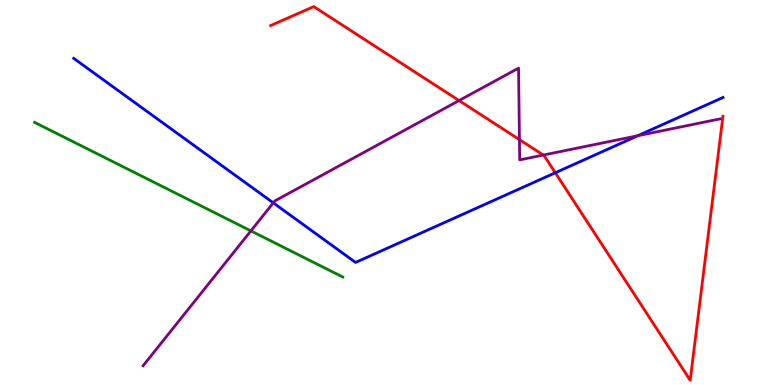[{'lines': ['blue', 'red'], 'intersections': [{'x': 7.17, 'y': 5.51}]}, {'lines': ['green', 'red'], 'intersections': []}, {'lines': ['purple', 'red'], 'intersections': [{'x': 5.92, 'y': 7.39}, {'x': 6.7, 'y': 6.37}, {'x': 7.01, 'y': 5.97}]}, {'lines': ['blue', 'green'], 'intersections': []}, {'lines': ['blue', 'purple'], 'intersections': [{'x': 3.53, 'y': 4.73}, {'x': 8.23, 'y': 6.47}]}, {'lines': ['green', 'purple'], 'intersections': [{'x': 3.24, 'y': 4.0}]}]